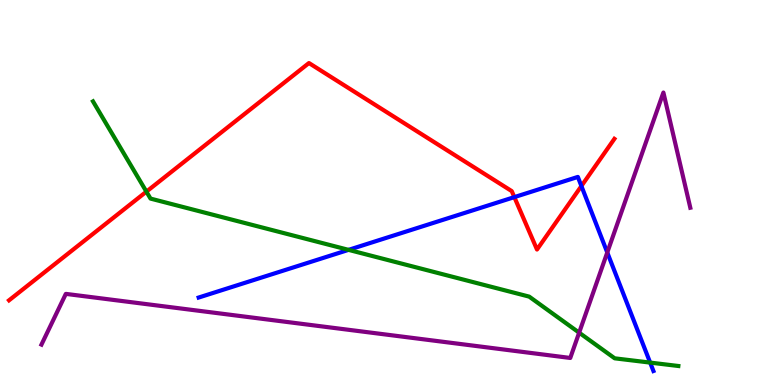[{'lines': ['blue', 'red'], 'intersections': [{'x': 6.64, 'y': 4.88}, {'x': 7.5, 'y': 5.17}]}, {'lines': ['green', 'red'], 'intersections': [{'x': 1.89, 'y': 5.02}]}, {'lines': ['purple', 'red'], 'intersections': []}, {'lines': ['blue', 'green'], 'intersections': [{'x': 4.5, 'y': 3.51}, {'x': 8.39, 'y': 0.582}]}, {'lines': ['blue', 'purple'], 'intersections': [{'x': 7.84, 'y': 3.44}]}, {'lines': ['green', 'purple'], 'intersections': [{'x': 7.47, 'y': 1.36}]}]